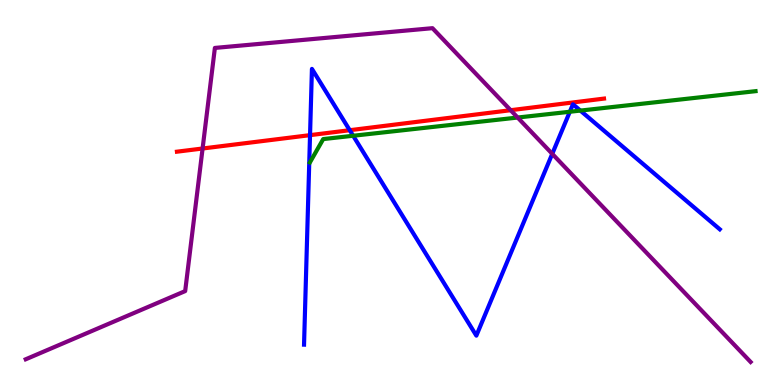[{'lines': ['blue', 'red'], 'intersections': [{'x': 4.0, 'y': 6.49}, {'x': 4.51, 'y': 6.62}]}, {'lines': ['green', 'red'], 'intersections': []}, {'lines': ['purple', 'red'], 'intersections': [{'x': 2.61, 'y': 6.14}, {'x': 6.59, 'y': 7.14}]}, {'lines': ['blue', 'green'], 'intersections': [{'x': 4.56, 'y': 6.47}, {'x': 7.35, 'y': 7.1}, {'x': 7.49, 'y': 7.13}]}, {'lines': ['blue', 'purple'], 'intersections': [{'x': 7.13, 'y': 6.0}]}, {'lines': ['green', 'purple'], 'intersections': [{'x': 6.68, 'y': 6.95}]}]